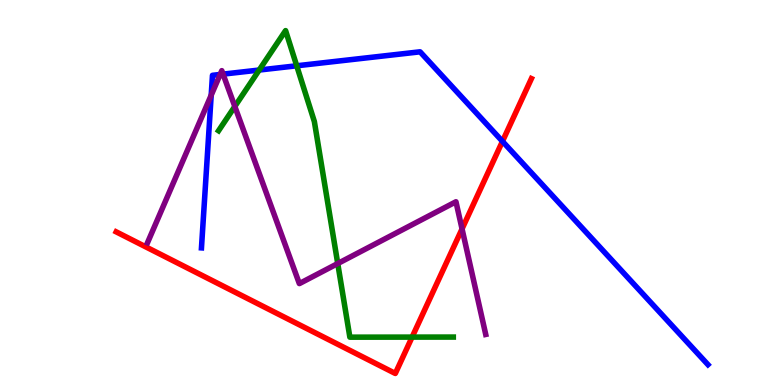[{'lines': ['blue', 'red'], 'intersections': [{'x': 6.48, 'y': 6.33}]}, {'lines': ['green', 'red'], 'intersections': [{'x': 5.32, 'y': 1.24}]}, {'lines': ['purple', 'red'], 'intersections': [{'x': 5.96, 'y': 4.05}]}, {'lines': ['blue', 'green'], 'intersections': [{'x': 3.34, 'y': 8.18}, {'x': 3.83, 'y': 8.29}]}, {'lines': ['blue', 'purple'], 'intersections': [{'x': 2.73, 'y': 7.53}, {'x': 2.84, 'y': 8.07}, {'x': 2.88, 'y': 8.07}]}, {'lines': ['green', 'purple'], 'intersections': [{'x': 3.03, 'y': 7.24}, {'x': 4.36, 'y': 3.15}]}]